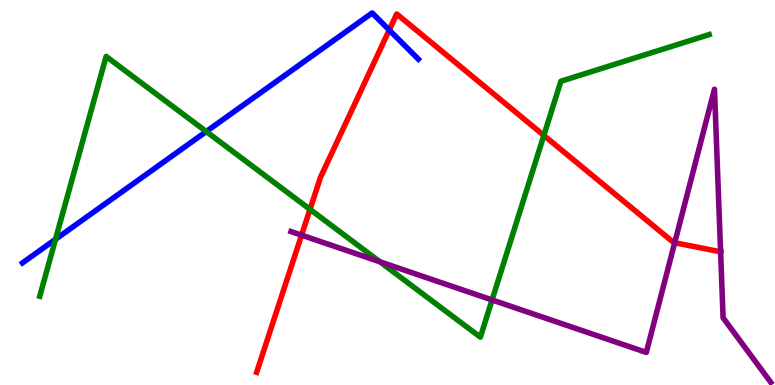[{'lines': ['blue', 'red'], 'intersections': [{'x': 5.02, 'y': 9.22}]}, {'lines': ['green', 'red'], 'intersections': [{'x': 4.0, 'y': 4.56}, {'x': 7.02, 'y': 6.48}]}, {'lines': ['purple', 'red'], 'intersections': [{'x': 3.89, 'y': 3.89}, {'x': 8.71, 'y': 3.7}, {'x': 9.3, 'y': 3.46}]}, {'lines': ['blue', 'green'], 'intersections': [{'x': 0.716, 'y': 3.78}, {'x': 2.66, 'y': 6.58}]}, {'lines': ['blue', 'purple'], 'intersections': []}, {'lines': ['green', 'purple'], 'intersections': [{'x': 4.9, 'y': 3.2}, {'x': 6.35, 'y': 2.21}]}]